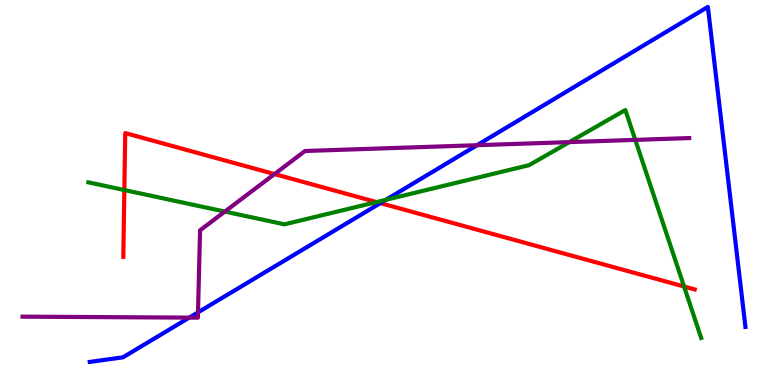[{'lines': ['blue', 'red'], 'intersections': [{'x': 4.91, 'y': 4.72}]}, {'lines': ['green', 'red'], 'intersections': [{'x': 1.6, 'y': 5.06}, {'x': 4.86, 'y': 4.75}, {'x': 8.83, 'y': 2.56}]}, {'lines': ['purple', 'red'], 'intersections': [{'x': 3.54, 'y': 5.48}]}, {'lines': ['blue', 'green'], 'intersections': [{'x': 4.98, 'y': 4.81}]}, {'lines': ['blue', 'purple'], 'intersections': [{'x': 2.44, 'y': 1.75}, {'x': 2.55, 'y': 1.89}, {'x': 6.16, 'y': 6.23}]}, {'lines': ['green', 'purple'], 'intersections': [{'x': 2.9, 'y': 4.5}, {'x': 7.35, 'y': 6.31}, {'x': 8.2, 'y': 6.37}]}]